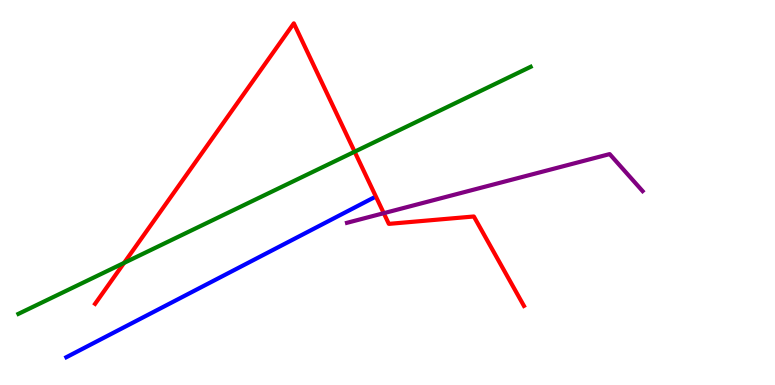[{'lines': ['blue', 'red'], 'intersections': []}, {'lines': ['green', 'red'], 'intersections': [{'x': 1.6, 'y': 3.17}, {'x': 4.58, 'y': 6.06}]}, {'lines': ['purple', 'red'], 'intersections': [{'x': 4.95, 'y': 4.46}]}, {'lines': ['blue', 'green'], 'intersections': []}, {'lines': ['blue', 'purple'], 'intersections': []}, {'lines': ['green', 'purple'], 'intersections': []}]